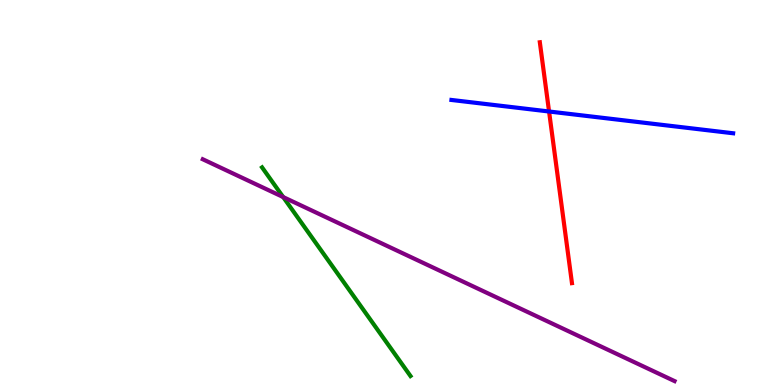[{'lines': ['blue', 'red'], 'intersections': [{'x': 7.08, 'y': 7.1}]}, {'lines': ['green', 'red'], 'intersections': []}, {'lines': ['purple', 'red'], 'intersections': []}, {'lines': ['blue', 'green'], 'intersections': []}, {'lines': ['blue', 'purple'], 'intersections': []}, {'lines': ['green', 'purple'], 'intersections': [{'x': 3.65, 'y': 4.88}]}]